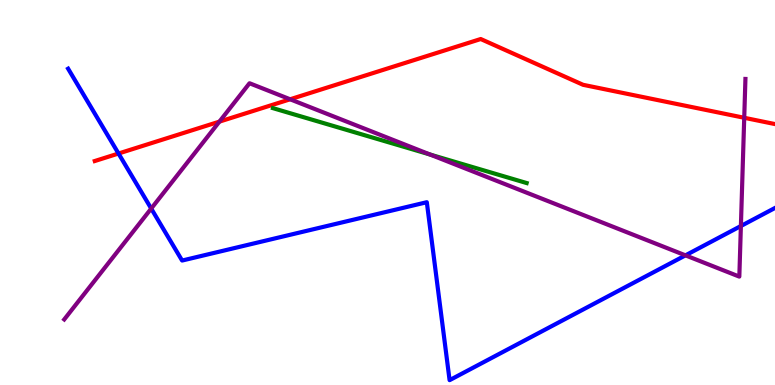[{'lines': ['blue', 'red'], 'intersections': [{'x': 1.53, 'y': 6.01}]}, {'lines': ['green', 'red'], 'intersections': []}, {'lines': ['purple', 'red'], 'intersections': [{'x': 2.83, 'y': 6.84}, {'x': 3.74, 'y': 7.42}, {'x': 9.6, 'y': 6.94}]}, {'lines': ['blue', 'green'], 'intersections': []}, {'lines': ['blue', 'purple'], 'intersections': [{'x': 1.95, 'y': 4.58}, {'x': 8.84, 'y': 3.37}, {'x': 9.56, 'y': 4.13}]}, {'lines': ['green', 'purple'], 'intersections': [{'x': 5.55, 'y': 5.99}]}]